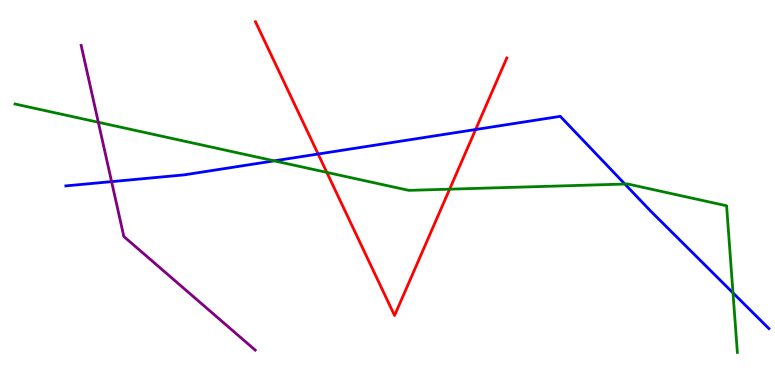[{'lines': ['blue', 'red'], 'intersections': [{'x': 4.1, 'y': 6.0}, {'x': 6.14, 'y': 6.64}]}, {'lines': ['green', 'red'], 'intersections': [{'x': 4.22, 'y': 5.52}, {'x': 5.8, 'y': 5.09}]}, {'lines': ['purple', 'red'], 'intersections': []}, {'lines': ['blue', 'green'], 'intersections': [{'x': 3.54, 'y': 5.82}, {'x': 8.06, 'y': 5.22}, {'x': 9.46, 'y': 2.39}]}, {'lines': ['blue', 'purple'], 'intersections': [{'x': 1.44, 'y': 5.28}]}, {'lines': ['green', 'purple'], 'intersections': [{'x': 1.27, 'y': 6.82}]}]